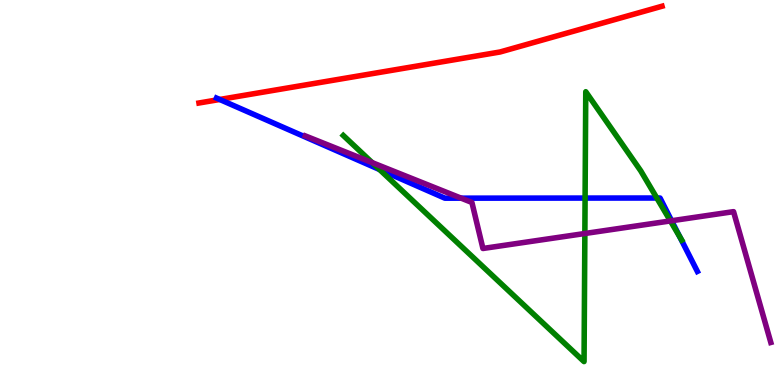[{'lines': ['blue', 'red'], 'intersections': [{'x': 2.84, 'y': 7.42}]}, {'lines': ['green', 'red'], 'intersections': []}, {'lines': ['purple', 'red'], 'intersections': []}, {'lines': ['blue', 'green'], 'intersections': [{'x': 4.9, 'y': 5.6}, {'x': 7.55, 'y': 4.86}, {'x': 8.48, 'y': 4.86}, {'x': 8.77, 'y': 3.85}]}, {'lines': ['blue', 'purple'], 'intersections': [{'x': 5.95, 'y': 4.85}, {'x': 8.67, 'y': 4.27}]}, {'lines': ['green', 'purple'], 'intersections': [{'x': 4.8, 'y': 5.78}, {'x': 7.55, 'y': 3.94}, {'x': 8.65, 'y': 4.26}]}]